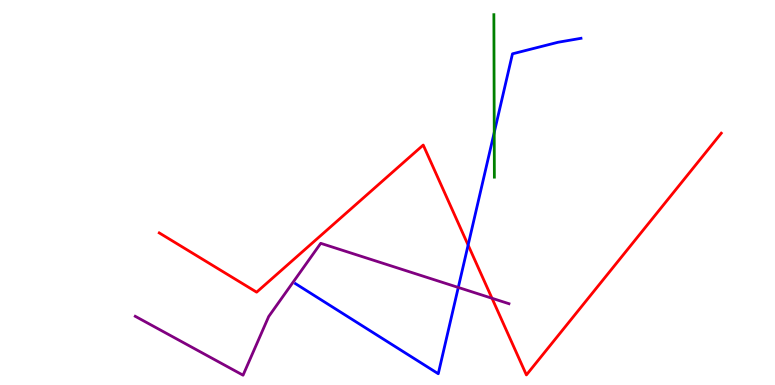[{'lines': ['blue', 'red'], 'intersections': [{'x': 6.04, 'y': 3.63}]}, {'lines': ['green', 'red'], 'intersections': []}, {'lines': ['purple', 'red'], 'intersections': [{'x': 6.35, 'y': 2.25}]}, {'lines': ['blue', 'green'], 'intersections': [{'x': 6.38, 'y': 6.56}]}, {'lines': ['blue', 'purple'], 'intersections': [{'x': 5.91, 'y': 2.53}]}, {'lines': ['green', 'purple'], 'intersections': []}]